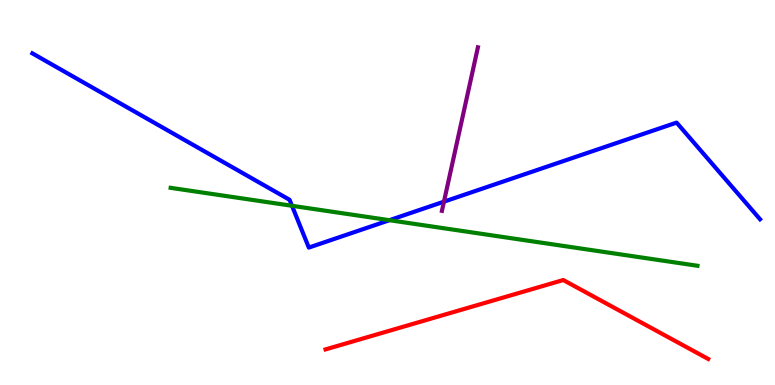[{'lines': ['blue', 'red'], 'intersections': []}, {'lines': ['green', 'red'], 'intersections': []}, {'lines': ['purple', 'red'], 'intersections': []}, {'lines': ['blue', 'green'], 'intersections': [{'x': 3.77, 'y': 4.65}, {'x': 5.02, 'y': 4.28}]}, {'lines': ['blue', 'purple'], 'intersections': [{'x': 5.73, 'y': 4.76}]}, {'lines': ['green', 'purple'], 'intersections': []}]